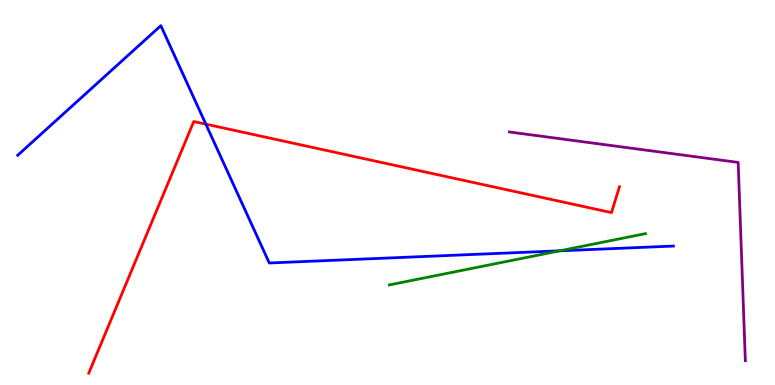[{'lines': ['blue', 'red'], 'intersections': [{'x': 2.66, 'y': 6.78}]}, {'lines': ['green', 'red'], 'intersections': []}, {'lines': ['purple', 'red'], 'intersections': []}, {'lines': ['blue', 'green'], 'intersections': [{'x': 7.22, 'y': 3.49}]}, {'lines': ['blue', 'purple'], 'intersections': []}, {'lines': ['green', 'purple'], 'intersections': []}]